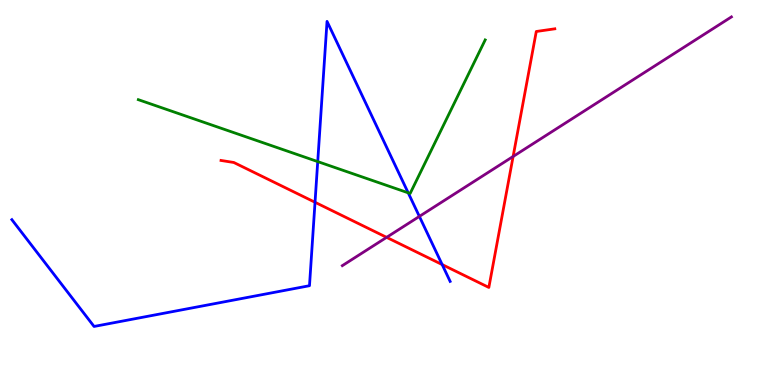[{'lines': ['blue', 'red'], 'intersections': [{'x': 4.06, 'y': 4.75}, {'x': 5.71, 'y': 3.13}]}, {'lines': ['green', 'red'], 'intersections': []}, {'lines': ['purple', 'red'], 'intersections': [{'x': 4.99, 'y': 3.84}, {'x': 6.62, 'y': 5.94}]}, {'lines': ['blue', 'green'], 'intersections': [{'x': 4.1, 'y': 5.8}, {'x': 5.27, 'y': 4.99}]}, {'lines': ['blue', 'purple'], 'intersections': [{'x': 5.41, 'y': 4.38}]}, {'lines': ['green', 'purple'], 'intersections': []}]